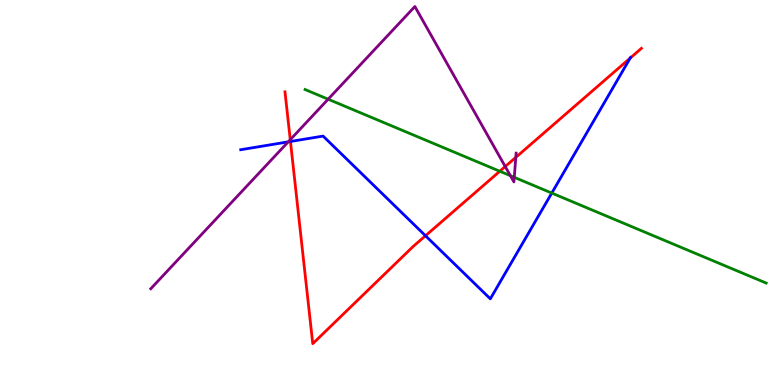[{'lines': ['blue', 'red'], 'intersections': [{'x': 3.75, 'y': 6.33}, {'x': 5.49, 'y': 3.88}, {'x': 8.13, 'y': 8.49}]}, {'lines': ['green', 'red'], 'intersections': [{'x': 6.45, 'y': 5.55}]}, {'lines': ['purple', 'red'], 'intersections': [{'x': 3.75, 'y': 6.37}, {'x': 6.52, 'y': 5.67}, {'x': 6.66, 'y': 5.91}]}, {'lines': ['blue', 'green'], 'intersections': [{'x': 7.12, 'y': 4.99}]}, {'lines': ['blue', 'purple'], 'intersections': [{'x': 3.72, 'y': 6.32}]}, {'lines': ['green', 'purple'], 'intersections': [{'x': 4.23, 'y': 7.42}, {'x': 6.59, 'y': 5.44}, {'x': 6.64, 'y': 5.39}]}]